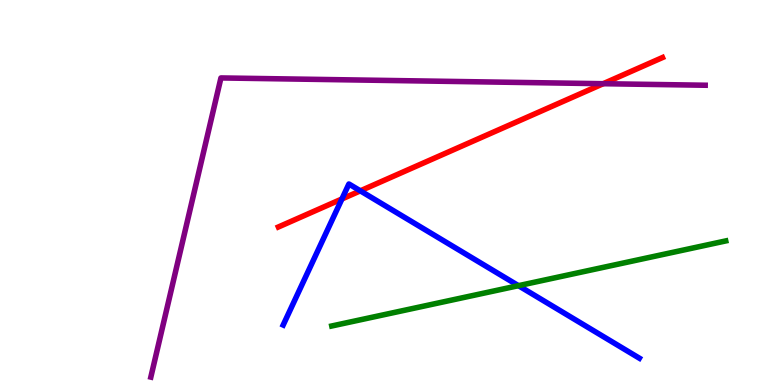[{'lines': ['blue', 'red'], 'intersections': [{'x': 4.41, 'y': 4.83}, {'x': 4.65, 'y': 5.04}]}, {'lines': ['green', 'red'], 'intersections': []}, {'lines': ['purple', 'red'], 'intersections': [{'x': 7.78, 'y': 7.83}]}, {'lines': ['blue', 'green'], 'intersections': [{'x': 6.69, 'y': 2.58}]}, {'lines': ['blue', 'purple'], 'intersections': []}, {'lines': ['green', 'purple'], 'intersections': []}]